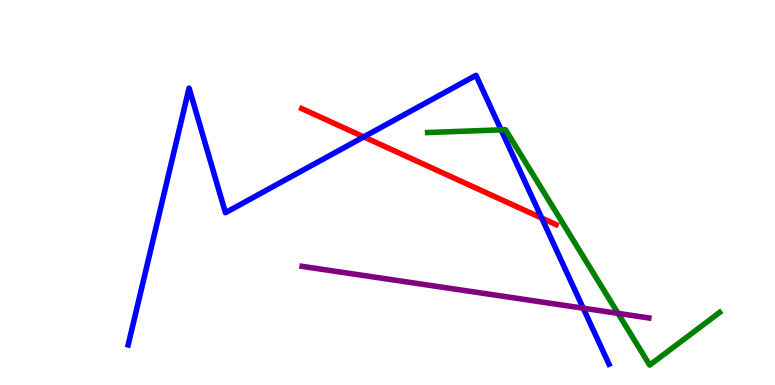[{'lines': ['blue', 'red'], 'intersections': [{'x': 4.69, 'y': 6.44}, {'x': 6.99, 'y': 4.34}]}, {'lines': ['green', 'red'], 'intersections': []}, {'lines': ['purple', 'red'], 'intersections': []}, {'lines': ['blue', 'green'], 'intersections': [{'x': 6.47, 'y': 6.63}]}, {'lines': ['blue', 'purple'], 'intersections': [{'x': 7.53, 'y': 2.0}]}, {'lines': ['green', 'purple'], 'intersections': [{'x': 7.97, 'y': 1.86}]}]